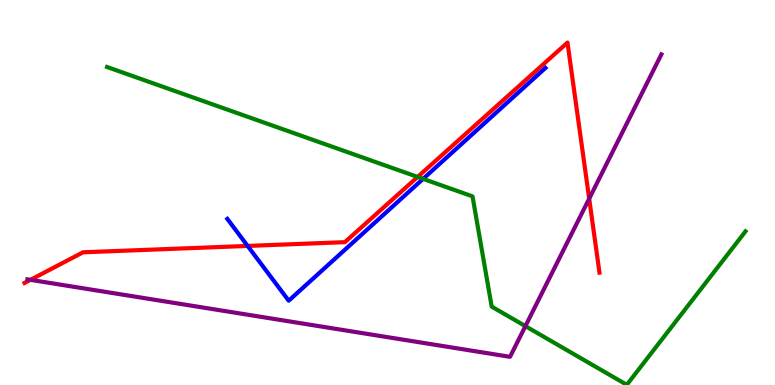[{'lines': ['blue', 'red'], 'intersections': [{'x': 3.2, 'y': 3.61}]}, {'lines': ['green', 'red'], 'intersections': [{'x': 5.39, 'y': 5.4}]}, {'lines': ['purple', 'red'], 'intersections': [{'x': 0.393, 'y': 2.73}, {'x': 7.6, 'y': 4.84}]}, {'lines': ['blue', 'green'], 'intersections': [{'x': 5.46, 'y': 5.35}]}, {'lines': ['blue', 'purple'], 'intersections': []}, {'lines': ['green', 'purple'], 'intersections': [{'x': 6.78, 'y': 1.53}]}]